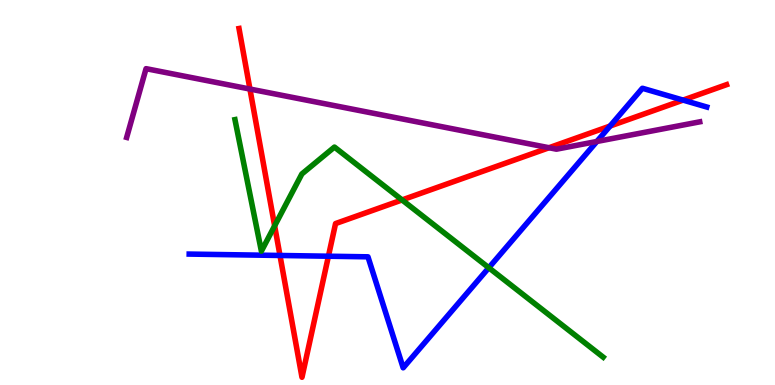[{'lines': ['blue', 'red'], 'intersections': [{'x': 3.61, 'y': 3.36}, {'x': 4.24, 'y': 3.35}, {'x': 7.87, 'y': 6.73}, {'x': 8.81, 'y': 7.4}]}, {'lines': ['green', 'red'], 'intersections': [{'x': 3.54, 'y': 4.13}, {'x': 5.19, 'y': 4.81}]}, {'lines': ['purple', 'red'], 'intersections': [{'x': 3.22, 'y': 7.69}, {'x': 7.08, 'y': 6.16}]}, {'lines': ['blue', 'green'], 'intersections': [{'x': 6.31, 'y': 3.05}]}, {'lines': ['blue', 'purple'], 'intersections': [{'x': 7.7, 'y': 6.33}]}, {'lines': ['green', 'purple'], 'intersections': []}]